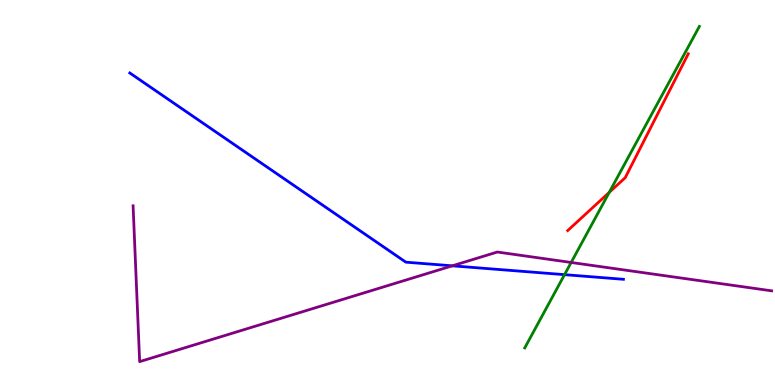[{'lines': ['blue', 'red'], 'intersections': []}, {'lines': ['green', 'red'], 'intersections': [{'x': 7.86, 'y': 5.0}]}, {'lines': ['purple', 'red'], 'intersections': []}, {'lines': ['blue', 'green'], 'intersections': [{'x': 7.28, 'y': 2.87}]}, {'lines': ['blue', 'purple'], 'intersections': [{'x': 5.84, 'y': 3.1}]}, {'lines': ['green', 'purple'], 'intersections': [{'x': 7.37, 'y': 3.18}]}]